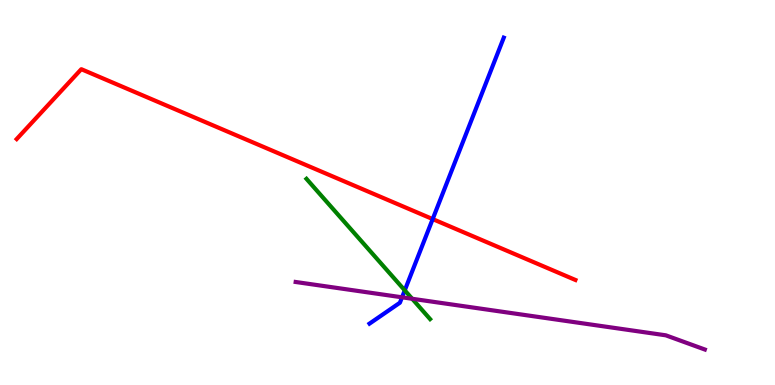[{'lines': ['blue', 'red'], 'intersections': [{'x': 5.58, 'y': 4.31}]}, {'lines': ['green', 'red'], 'intersections': []}, {'lines': ['purple', 'red'], 'intersections': []}, {'lines': ['blue', 'green'], 'intersections': [{'x': 5.22, 'y': 2.46}]}, {'lines': ['blue', 'purple'], 'intersections': [{'x': 5.19, 'y': 2.28}]}, {'lines': ['green', 'purple'], 'intersections': [{'x': 5.32, 'y': 2.24}]}]